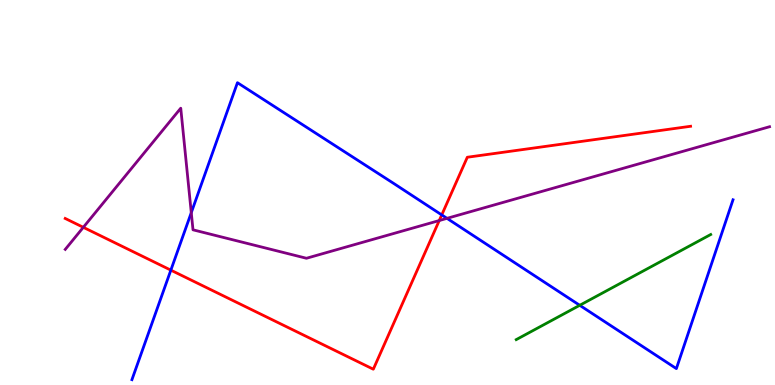[{'lines': ['blue', 'red'], 'intersections': [{'x': 2.2, 'y': 2.98}, {'x': 5.7, 'y': 4.42}]}, {'lines': ['green', 'red'], 'intersections': []}, {'lines': ['purple', 'red'], 'intersections': [{'x': 1.08, 'y': 4.1}, {'x': 5.67, 'y': 4.27}]}, {'lines': ['blue', 'green'], 'intersections': [{'x': 7.48, 'y': 2.07}]}, {'lines': ['blue', 'purple'], 'intersections': [{'x': 2.47, 'y': 4.48}, {'x': 5.77, 'y': 4.33}]}, {'lines': ['green', 'purple'], 'intersections': []}]